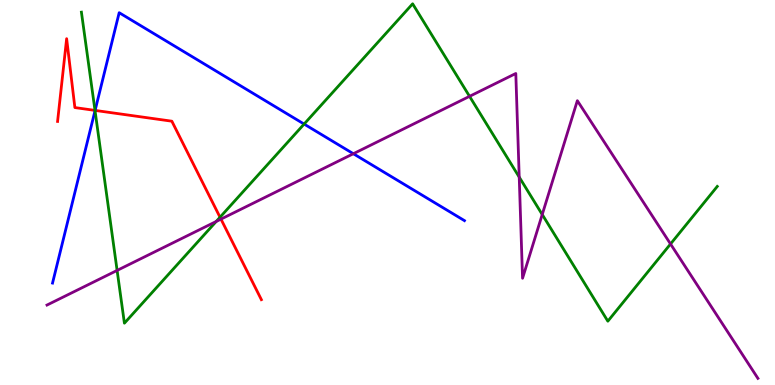[{'lines': ['blue', 'red'], 'intersections': [{'x': 1.23, 'y': 7.13}]}, {'lines': ['green', 'red'], 'intersections': [{'x': 1.23, 'y': 7.13}, {'x': 2.84, 'y': 4.36}]}, {'lines': ['purple', 'red'], 'intersections': [{'x': 2.85, 'y': 4.31}]}, {'lines': ['blue', 'green'], 'intersections': [{'x': 1.23, 'y': 7.13}, {'x': 3.92, 'y': 6.78}]}, {'lines': ['blue', 'purple'], 'intersections': [{'x': 4.56, 'y': 6.01}]}, {'lines': ['green', 'purple'], 'intersections': [{'x': 1.51, 'y': 2.98}, {'x': 2.79, 'y': 4.25}, {'x': 6.06, 'y': 7.5}, {'x': 6.7, 'y': 5.4}, {'x': 7.0, 'y': 4.43}, {'x': 8.65, 'y': 3.66}]}]